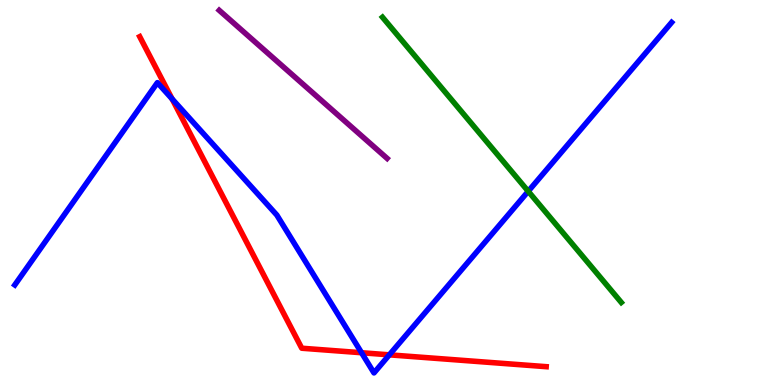[{'lines': ['blue', 'red'], 'intersections': [{'x': 2.22, 'y': 7.43}, {'x': 4.67, 'y': 0.838}, {'x': 5.02, 'y': 0.783}]}, {'lines': ['green', 'red'], 'intersections': []}, {'lines': ['purple', 'red'], 'intersections': []}, {'lines': ['blue', 'green'], 'intersections': [{'x': 6.82, 'y': 5.03}]}, {'lines': ['blue', 'purple'], 'intersections': []}, {'lines': ['green', 'purple'], 'intersections': []}]